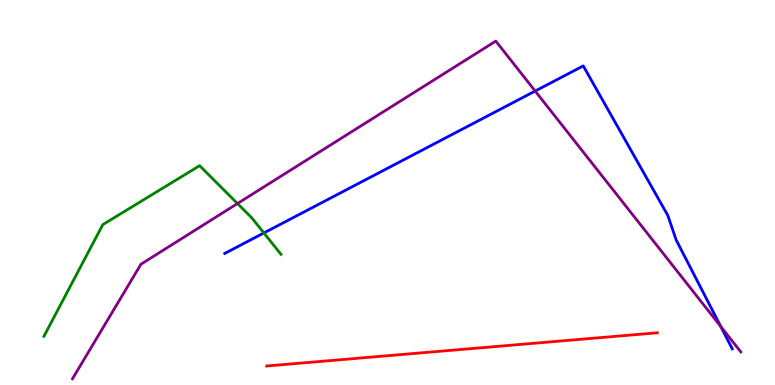[{'lines': ['blue', 'red'], 'intersections': []}, {'lines': ['green', 'red'], 'intersections': []}, {'lines': ['purple', 'red'], 'intersections': []}, {'lines': ['blue', 'green'], 'intersections': [{'x': 3.4, 'y': 3.95}]}, {'lines': ['blue', 'purple'], 'intersections': [{'x': 6.91, 'y': 7.64}, {'x': 9.3, 'y': 1.52}]}, {'lines': ['green', 'purple'], 'intersections': [{'x': 3.06, 'y': 4.71}]}]